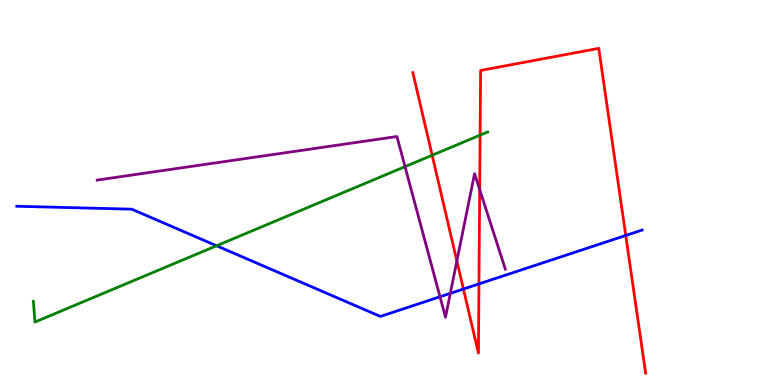[{'lines': ['blue', 'red'], 'intersections': [{'x': 5.98, 'y': 2.49}, {'x': 6.18, 'y': 2.63}, {'x': 8.07, 'y': 3.88}]}, {'lines': ['green', 'red'], 'intersections': [{'x': 5.58, 'y': 5.97}, {'x': 6.19, 'y': 6.49}]}, {'lines': ['purple', 'red'], 'intersections': [{'x': 5.9, 'y': 3.22}, {'x': 6.19, 'y': 5.08}]}, {'lines': ['blue', 'green'], 'intersections': [{'x': 2.79, 'y': 3.62}]}, {'lines': ['blue', 'purple'], 'intersections': [{'x': 5.68, 'y': 2.29}, {'x': 5.81, 'y': 2.38}]}, {'lines': ['green', 'purple'], 'intersections': [{'x': 5.23, 'y': 5.67}]}]